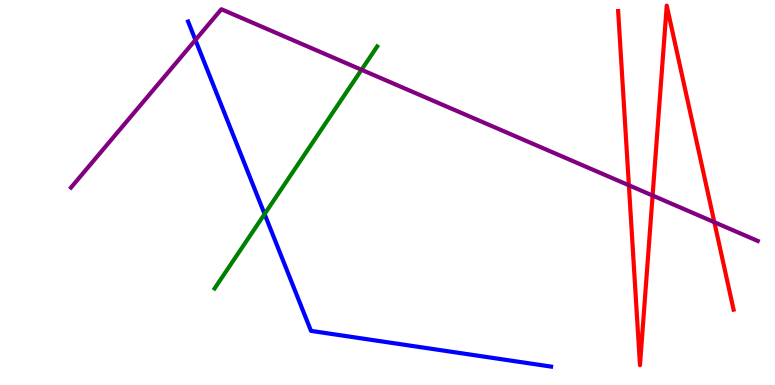[{'lines': ['blue', 'red'], 'intersections': []}, {'lines': ['green', 'red'], 'intersections': []}, {'lines': ['purple', 'red'], 'intersections': [{'x': 8.11, 'y': 5.19}, {'x': 8.42, 'y': 4.92}, {'x': 9.22, 'y': 4.23}]}, {'lines': ['blue', 'green'], 'intersections': [{'x': 3.41, 'y': 4.44}]}, {'lines': ['blue', 'purple'], 'intersections': [{'x': 2.52, 'y': 8.96}]}, {'lines': ['green', 'purple'], 'intersections': [{'x': 4.66, 'y': 8.19}]}]